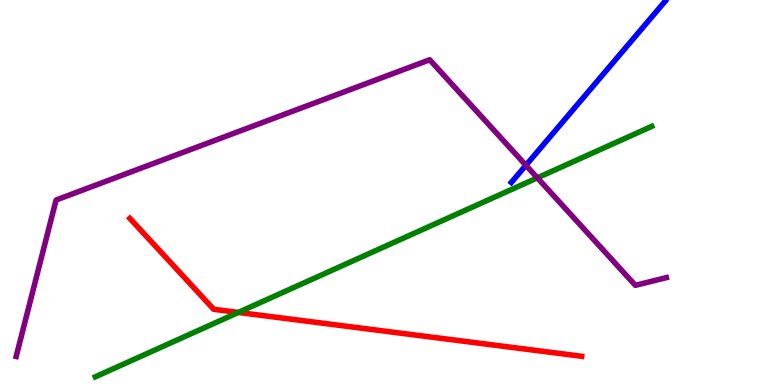[{'lines': ['blue', 'red'], 'intersections': []}, {'lines': ['green', 'red'], 'intersections': [{'x': 3.08, 'y': 1.88}]}, {'lines': ['purple', 'red'], 'intersections': []}, {'lines': ['blue', 'green'], 'intersections': []}, {'lines': ['blue', 'purple'], 'intersections': [{'x': 6.79, 'y': 5.71}]}, {'lines': ['green', 'purple'], 'intersections': [{'x': 6.93, 'y': 5.38}]}]